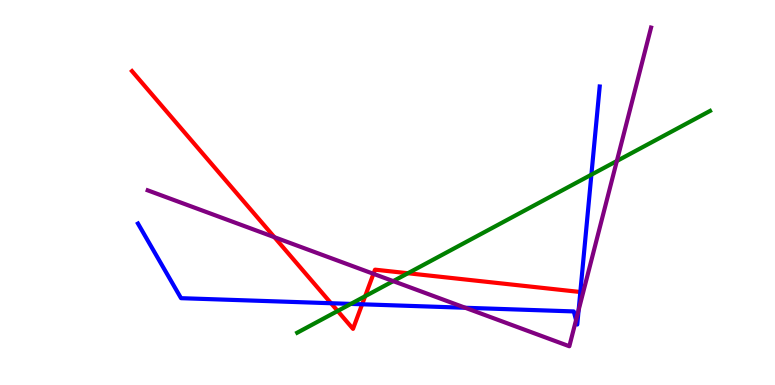[{'lines': ['blue', 'red'], 'intersections': [{'x': 4.27, 'y': 2.12}, {'x': 4.67, 'y': 2.1}]}, {'lines': ['green', 'red'], 'intersections': [{'x': 4.36, 'y': 1.92}, {'x': 4.71, 'y': 2.31}, {'x': 5.26, 'y': 2.9}]}, {'lines': ['purple', 'red'], 'intersections': [{'x': 3.54, 'y': 3.84}, {'x': 4.82, 'y': 2.89}]}, {'lines': ['blue', 'green'], 'intersections': [{'x': 4.53, 'y': 2.11}, {'x': 7.63, 'y': 5.46}]}, {'lines': ['blue', 'purple'], 'intersections': [{'x': 6.0, 'y': 2.01}, {'x': 7.43, 'y': 1.69}, {'x': 7.47, 'y': 1.95}]}, {'lines': ['green', 'purple'], 'intersections': [{'x': 5.07, 'y': 2.7}, {'x': 7.96, 'y': 5.82}]}]